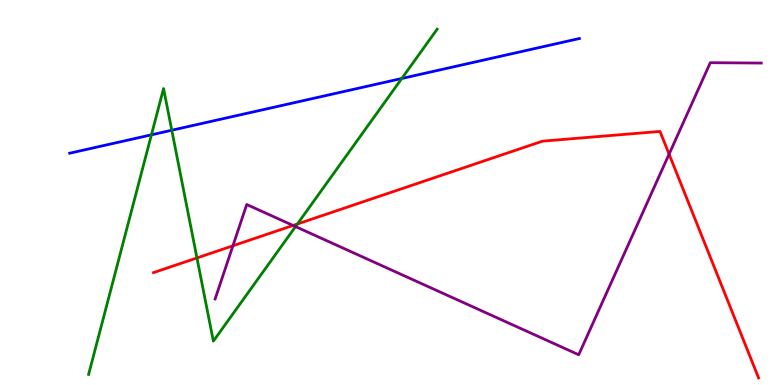[{'lines': ['blue', 'red'], 'intersections': []}, {'lines': ['green', 'red'], 'intersections': [{'x': 2.54, 'y': 3.3}, {'x': 3.84, 'y': 4.18}]}, {'lines': ['purple', 'red'], 'intersections': [{'x': 3.01, 'y': 3.62}, {'x': 3.78, 'y': 4.14}, {'x': 8.63, 'y': 6.0}]}, {'lines': ['blue', 'green'], 'intersections': [{'x': 1.95, 'y': 6.5}, {'x': 2.22, 'y': 6.62}, {'x': 5.18, 'y': 7.96}]}, {'lines': ['blue', 'purple'], 'intersections': []}, {'lines': ['green', 'purple'], 'intersections': [{'x': 3.81, 'y': 4.11}]}]